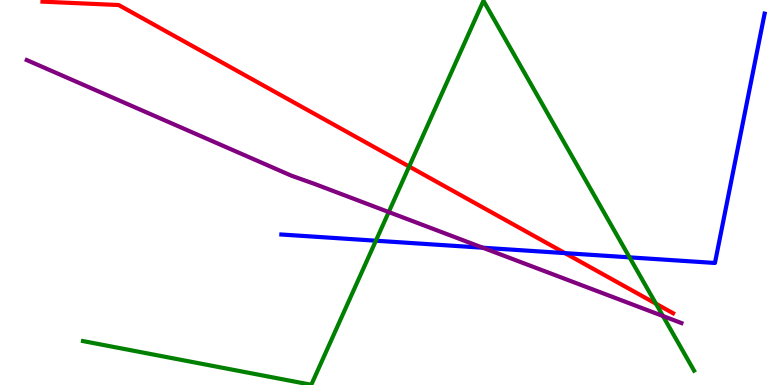[{'lines': ['blue', 'red'], 'intersections': [{'x': 7.29, 'y': 3.43}]}, {'lines': ['green', 'red'], 'intersections': [{'x': 5.28, 'y': 5.68}, {'x': 8.46, 'y': 2.11}]}, {'lines': ['purple', 'red'], 'intersections': []}, {'lines': ['blue', 'green'], 'intersections': [{'x': 4.85, 'y': 3.75}, {'x': 8.12, 'y': 3.32}]}, {'lines': ['blue', 'purple'], 'intersections': [{'x': 6.23, 'y': 3.57}]}, {'lines': ['green', 'purple'], 'intersections': [{'x': 5.02, 'y': 4.49}, {'x': 8.55, 'y': 1.79}]}]